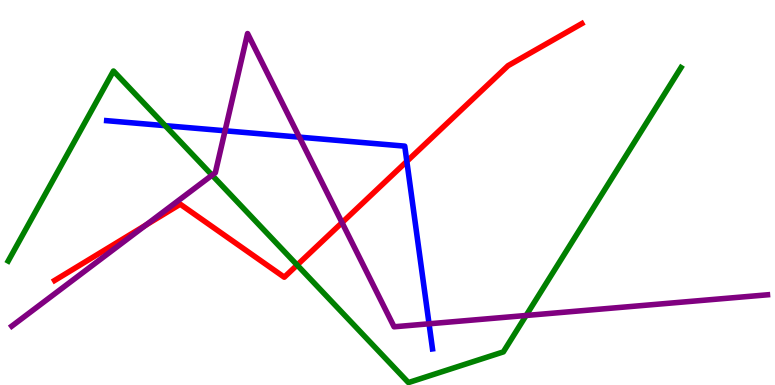[{'lines': ['blue', 'red'], 'intersections': [{'x': 5.25, 'y': 5.81}]}, {'lines': ['green', 'red'], 'intersections': [{'x': 3.83, 'y': 3.12}]}, {'lines': ['purple', 'red'], 'intersections': [{'x': 1.88, 'y': 4.15}, {'x': 4.41, 'y': 4.22}]}, {'lines': ['blue', 'green'], 'intersections': [{'x': 2.13, 'y': 6.74}]}, {'lines': ['blue', 'purple'], 'intersections': [{'x': 2.9, 'y': 6.6}, {'x': 3.86, 'y': 6.44}, {'x': 5.54, 'y': 1.59}]}, {'lines': ['green', 'purple'], 'intersections': [{'x': 2.74, 'y': 5.45}, {'x': 6.79, 'y': 1.81}]}]